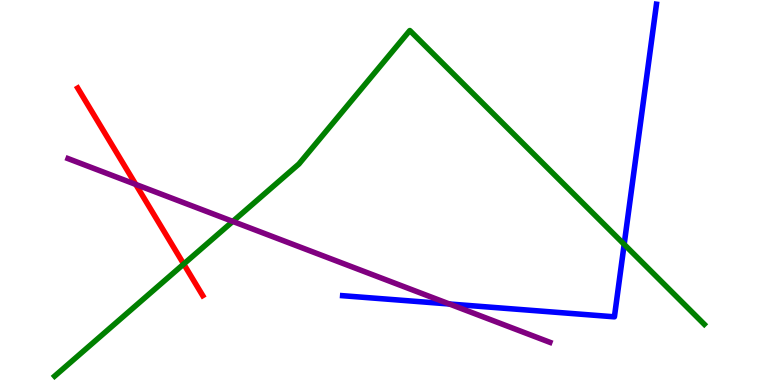[{'lines': ['blue', 'red'], 'intersections': []}, {'lines': ['green', 'red'], 'intersections': [{'x': 2.37, 'y': 3.14}]}, {'lines': ['purple', 'red'], 'intersections': [{'x': 1.75, 'y': 5.21}]}, {'lines': ['blue', 'green'], 'intersections': [{'x': 8.05, 'y': 3.65}]}, {'lines': ['blue', 'purple'], 'intersections': [{'x': 5.8, 'y': 2.1}]}, {'lines': ['green', 'purple'], 'intersections': [{'x': 3.0, 'y': 4.25}]}]